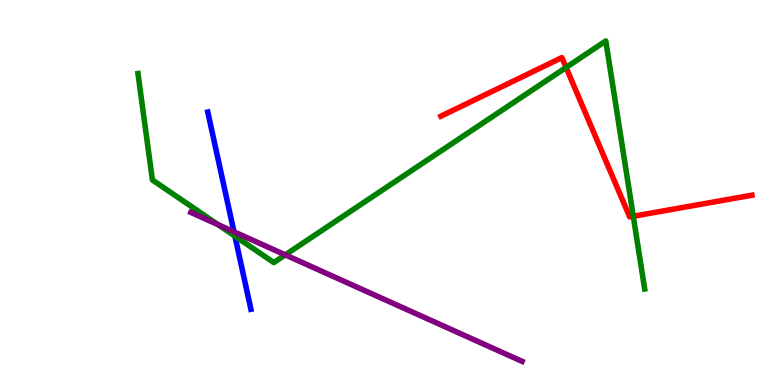[{'lines': ['blue', 'red'], 'intersections': []}, {'lines': ['green', 'red'], 'intersections': [{'x': 7.3, 'y': 8.25}, {'x': 8.17, 'y': 4.38}]}, {'lines': ['purple', 'red'], 'intersections': []}, {'lines': ['blue', 'green'], 'intersections': [{'x': 3.03, 'y': 3.87}]}, {'lines': ['blue', 'purple'], 'intersections': [{'x': 3.02, 'y': 3.98}]}, {'lines': ['green', 'purple'], 'intersections': [{'x': 2.81, 'y': 4.16}, {'x': 3.68, 'y': 3.38}]}]